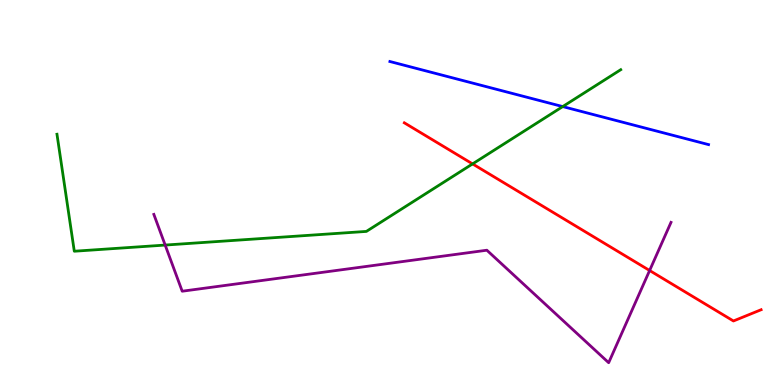[{'lines': ['blue', 'red'], 'intersections': []}, {'lines': ['green', 'red'], 'intersections': [{'x': 6.1, 'y': 5.74}]}, {'lines': ['purple', 'red'], 'intersections': [{'x': 8.38, 'y': 2.97}]}, {'lines': ['blue', 'green'], 'intersections': [{'x': 7.26, 'y': 7.23}]}, {'lines': ['blue', 'purple'], 'intersections': []}, {'lines': ['green', 'purple'], 'intersections': [{'x': 2.13, 'y': 3.63}]}]